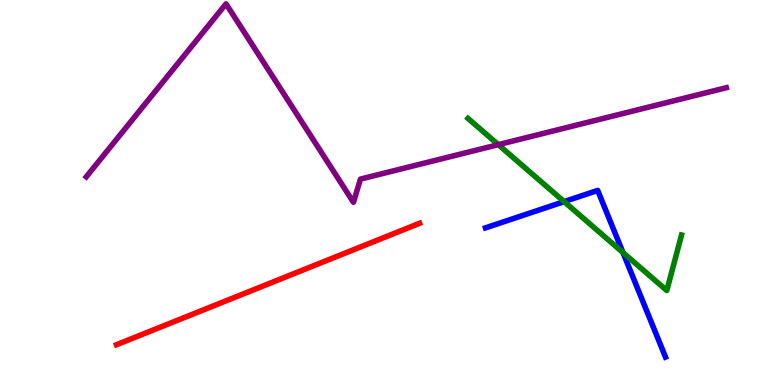[{'lines': ['blue', 'red'], 'intersections': []}, {'lines': ['green', 'red'], 'intersections': []}, {'lines': ['purple', 'red'], 'intersections': []}, {'lines': ['blue', 'green'], 'intersections': [{'x': 7.28, 'y': 4.76}, {'x': 8.04, 'y': 3.44}]}, {'lines': ['blue', 'purple'], 'intersections': []}, {'lines': ['green', 'purple'], 'intersections': [{'x': 6.43, 'y': 6.24}]}]